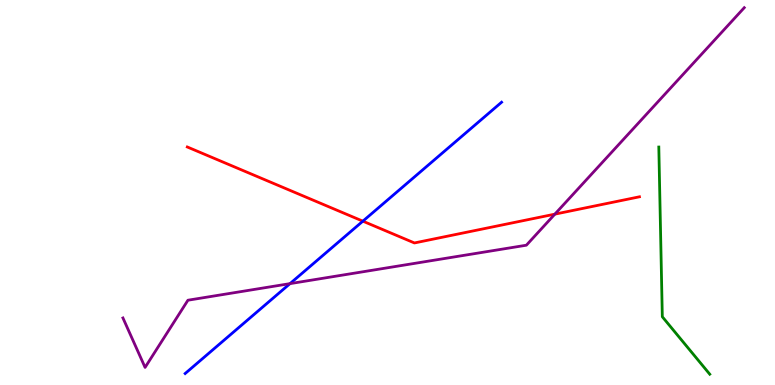[{'lines': ['blue', 'red'], 'intersections': [{'x': 4.68, 'y': 4.26}]}, {'lines': ['green', 'red'], 'intersections': []}, {'lines': ['purple', 'red'], 'intersections': [{'x': 7.16, 'y': 4.44}]}, {'lines': ['blue', 'green'], 'intersections': []}, {'lines': ['blue', 'purple'], 'intersections': [{'x': 3.74, 'y': 2.63}]}, {'lines': ['green', 'purple'], 'intersections': []}]